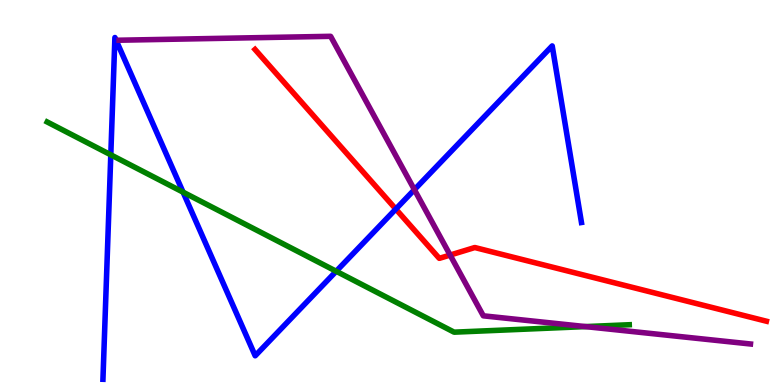[{'lines': ['blue', 'red'], 'intersections': [{'x': 5.11, 'y': 4.57}]}, {'lines': ['green', 'red'], 'intersections': []}, {'lines': ['purple', 'red'], 'intersections': [{'x': 5.81, 'y': 3.38}]}, {'lines': ['blue', 'green'], 'intersections': [{'x': 1.43, 'y': 5.98}, {'x': 2.36, 'y': 5.01}, {'x': 4.34, 'y': 2.95}]}, {'lines': ['blue', 'purple'], 'intersections': [{'x': 5.35, 'y': 5.07}]}, {'lines': ['green', 'purple'], 'intersections': [{'x': 7.55, 'y': 1.52}]}]